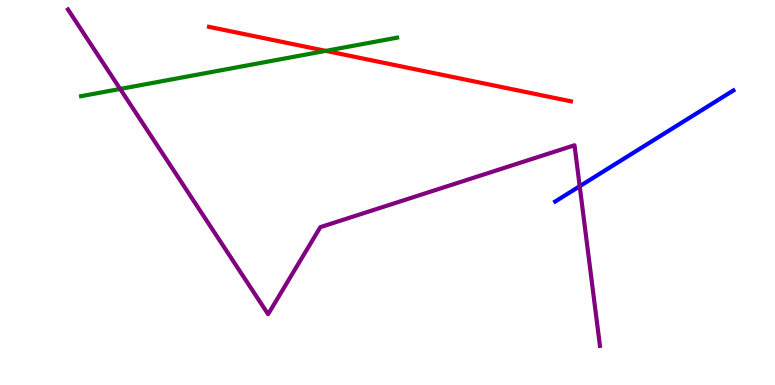[{'lines': ['blue', 'red'], 'intersections': []}, {'lines': ['green', 'red'], 'intersections': [{'x': 4.2, 'y': 8.68}]}, {'lines': ['purple', 'red'], 'intersections': []}, {'lines': ['blue', 'green'], 'intersections': []}, {'lines': ['blue', 'purple'], 'intersections': [{'x': 7.48, 'y': 5.16}]}, {'lines': ['green', 'purple'], 'intersections': [{'x': 1.55, 'y': 7.69}]}]